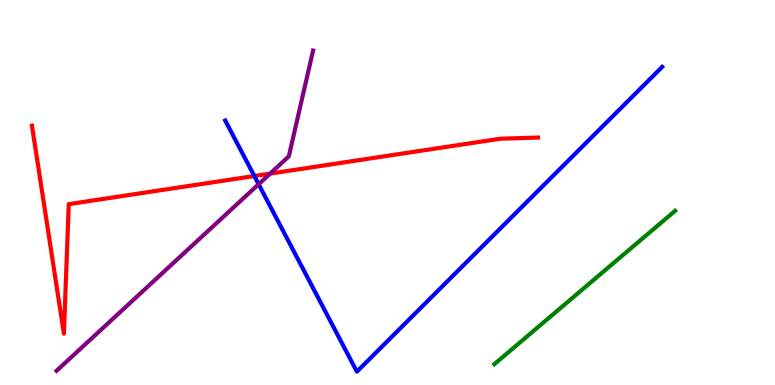[{'lines': ['blue', 'red'], 'intersections': [{'x': 3.28, 'y': 5.43}]}, {'lines': ['green', 'red'], 'intersections': []}, {'lines': ['purple', 'red'], 'intersections': [{'x': 3.49, 'y': 5.49}]}, {'lines': ['blue', 'green'], 'intersections': []}, {'lines': ['blue', 'purple'], 'intersections': [{'x': 3.34, 'y': 5.21}]}, {'lines': ['green', 'purple'], 'intersections': []}]